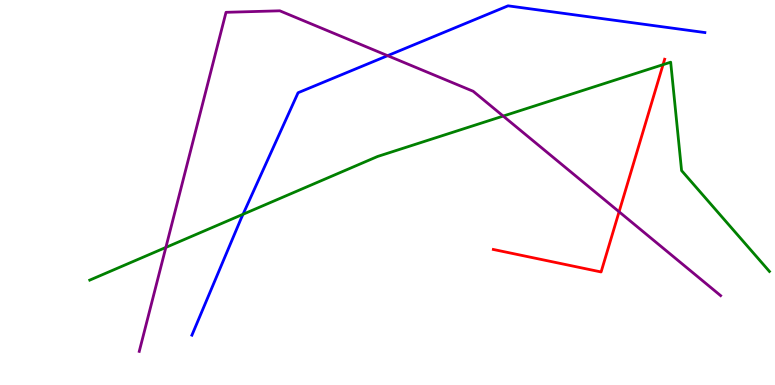[{'lines': ['blue', 'red'], 'intersections': []}, {'lines': ['green', 'red'], 'intersections': [{'x': 8.56, 'y': 8.32}]}, {'lines': ['purple', 'red'], 'intersections': [{'x': 7.99, 'y': 4.5}]}, {'lines': ['blue', 'green'], 'intersections': [{'x': 3.14, 'y': 4.43}]}, {'lines': ['blue', 'purple'], 'intersections': [{'x': 5.0, 'y': 8.55}]}, {'lines': ['green', 'purple'], 'intersections': [{'x': 2.14, 'y': 3.57}, {'x': 6.49, 'y': 6.99}]}]